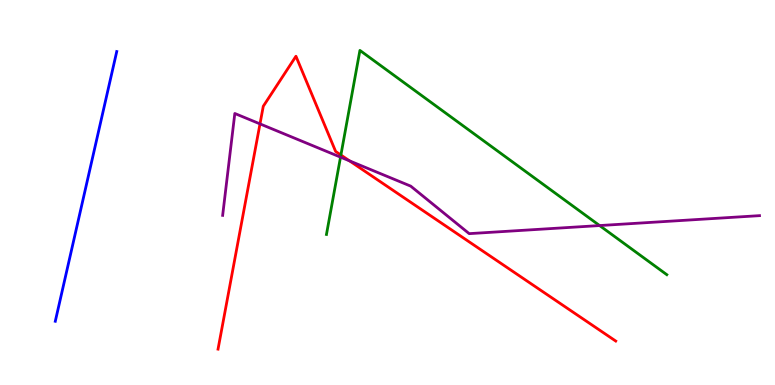[{'lines': ['blue', 'red'], 'intersections': []}, {'lines': ['green', 'red'], 'intersections': [{'x': 4.4, 'y': 5.97}]}, {'lines': ['purple', 'red'], 'intersections': [{'x': 3.35, 'y': 6.78}, {'x': 4.51, 'y': 5.82}]}, {'lines': ['blue', 'green'], 'intersections': []}, {'lines': ['blue', 'purple'], 'intersections': []}, {'lines': ['green', 'purple'], 'intersections': [{'x': 4.39, 'y': 5.92}, {'x': 7.74, 'y': 4.14}]}]